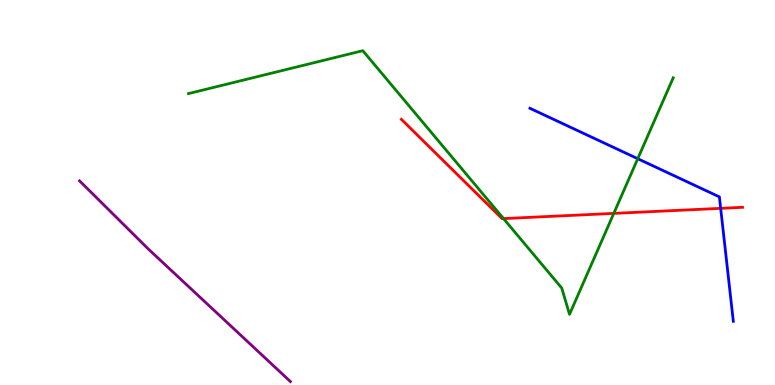[{'lines': ['blue', 'red'], 'intersections': [{'x': 9.3, 'y': 4.59}]}, {'lines': ['green', 'red'], 'intersections': [{'x': 6.5, 'y': 4.32}, {'x': 7.92, 'y': 4.46}]}, {'lines': ['purple', 'red'], 'intersections': []}, {'lines': ['blue', 'green'], 'intersections': [{'x': 8.23, 'y': 5.88}]}, {'lines': ['blue', 'purple'], 'intersections': []}, {'lines': ['green', 'purple'], 'intersections': []}]